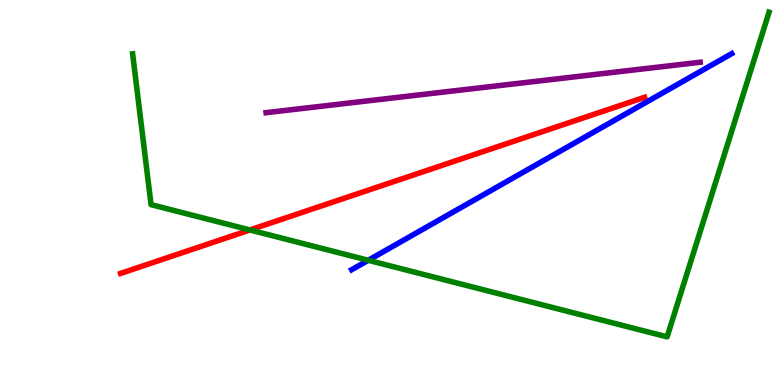[{'lines': ['blue', 'red'], 'intersections': []}, {'lines': ['green', 'red'], 'intersections': [{'x': 3.22, 'y': 4.03}]}, {'lines': ['purple', 'red'], 'intersections': []}, {'lines': ['blue', 'green'], 'intersections': [{'x': 4.75, 'y': 3.24}]}, {'lines': ['blue', 'purple'], 'intersections': []}, {'lines': ['green', 'purple'], 'intersections': []}]